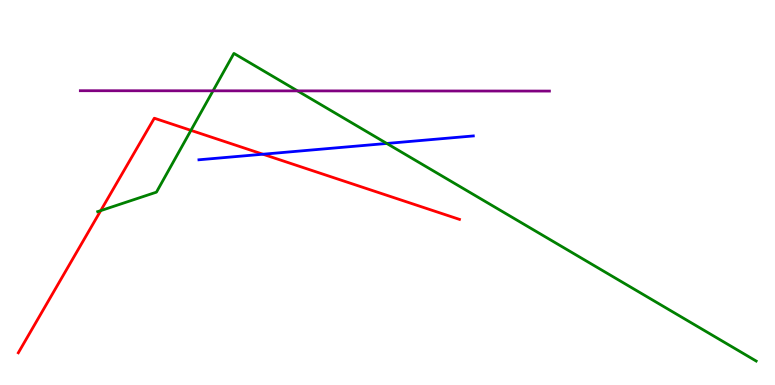[{'lines': ['blue', 'red'], 'intersections': [{'x': 3.39, 'y': 5.99}]}, {'lines': ['green', 'red'], 'intersections': [{'x': 1.3, 'y': 4.53}, {'x': 2.46, 'y': 6.61}]}, {'lines': ['purple', 'red'], 'intersections': []}, {'lines': ['blue', 'green'], 'intersections': [{'x': 4.99, 'y': 6.27}]}, {'lines': ['blue', 'purple'], 'intersections': []}, {'lines': ['green', 'purple'], 'intersections': [{'x': 2.75, 'y': 7.64}, {'x': 3.84, 'y': 7.64}]}]